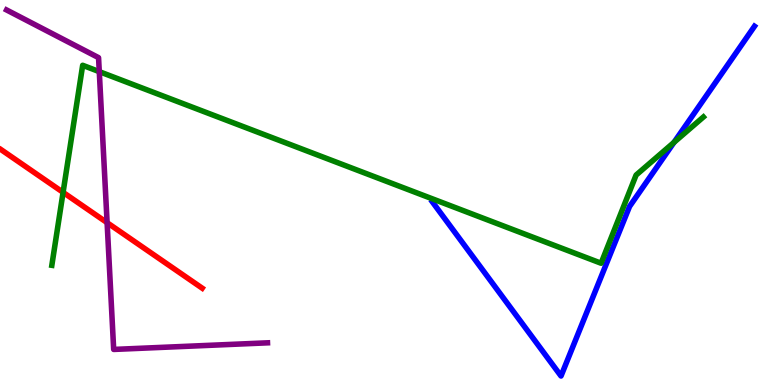[{'lines': ['blue', 'red'], 'intersections': []}, {'lines': ['green', 'red'], 'intersections': [{'x': 0.814, 'y': 5.0}]}, {'lines': ['purple', 'red'], 'intersections': [{'x': 1.38, 'y': 4.22}]}, {'lines': ['blue', 'green'], 'intersections': [{'x': 8.7, 'y': 6.3}]}, {'lines': ['blue', 'purple'], 'intersections': []}, {'lines': ['green', 'purple'], 'intersections': [{'x': 1.28, 'y': 8.14}]}]